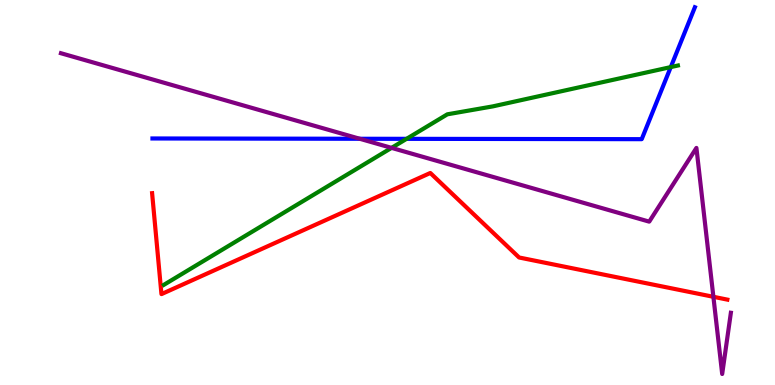[{'lines': ['blue', 'red'], 'intersections': []}, {'lines': ['green', 'red'], 'intersections': []}, {'lines': ['purple', 'red'], 'intersections': [{'x': 9.21, 'y': 2.29}]}, {'lines': ['blue', 'green'], 'intersections': [{'x': 5.25, 'y': 6.39}, {'x': 8.66, 'y': 8.26}]}, {'lines': ['blue', 'purple'], 'intersections': [{'x': 4.64, 'y': 6.4}]}, {'lines': ['green', 'purple'], 'intersections': [{'x': 5.05, 'y': 6.16}]}]